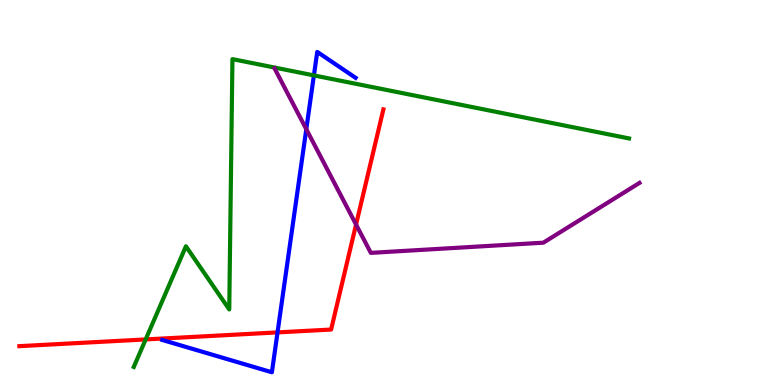[{'lines': ['blue', 'red'], 'intersections': [{'x': 3.58, 'y': 1.37}]}, {'lines': ['green', 'red'], 'intersections': [{'x': 1.88, 'y': 1.18}]}, {'lines': ['purple', 'red'], 'intersections': [{'x': 4.59, 'y': 4.17}]}, {'lines': ['blue', 'green'], 'intersections': [{'x': 4.05, 'y': 8.04}]}, {'lines': ['blue', 'purple'], 'intersections': [{'x': 3.95, 'y': 6.64}]}, {'lines': ['green', 'purple'], 'intersections': []}]